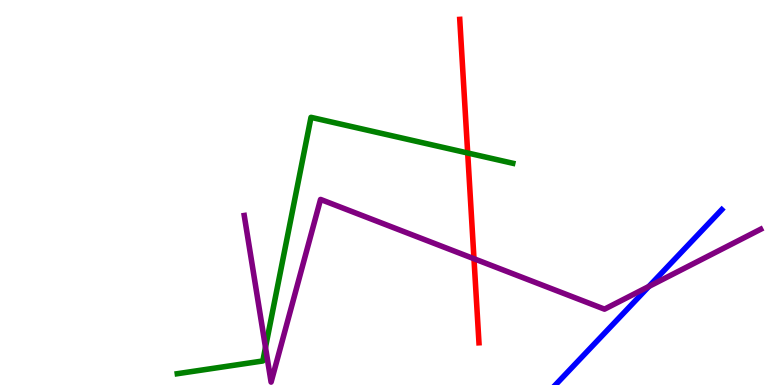[{'lines': ['blue', 'red'], 'intersections': []}, {'lines': ['green', 'red'], 'intersections': [{'x': 6.03, 'y': 6.03}]}, {'lines': ['purple', 'red'], 'intersections': [{'x': 6.12, 'y': 3.28}]}, {'lines': ['blue', 'green'], 'intersections': []}, {'lines': ['blue', 'purple'], 'intersections': [{'x': 8.37, 'y': 2.56}]}, {'lines': ['green', 'purple'], 'intersections': [{'x': 3.43, 'y': 0.978}]}]